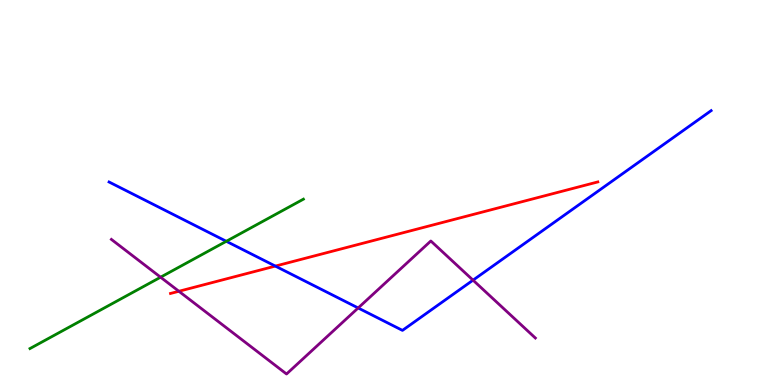[{'lines': ['blue', 'red'], 'intersections': [{'x': 3.55, 'y': 3.09}]}, {'lines': ['green', 'red'], 'intersections': []}, {'lines': ['purple', 'red'], 'intersections': [{'x': 2.31, 'y': 2.43}]}, {'lines': ['blue', 'green'], 'intersections': [{'x': 2.92, 'y': 3.73}]}, {'lines': ['blue', 'purple'], 'intersections': [{'x': 4.62, 'y': 2.0}, {'x': 6.1, 'y': 2.72}]}, {'lines': ['green', 'purple'], 'intersections': [{'x': 2.07, 'y': 2.8}]}]